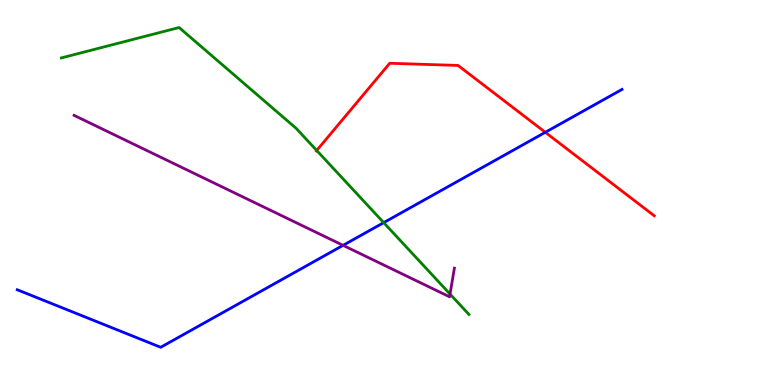[{'lines': ['blue', 'red'], 'intersections': [{'x': 7.04, 'y': 6.56}]}, {'lines': ['green', 'red'], 'intersections': [{'x': 4.09, 'y': 6.09}]}, {'lines': ['purple', 'red'], 'intersections': []}, {'lines': ['blue', 'green'], 'intersections': [{'x': 4.95, 'y': 4.22}]}, {'lines': ['blue', 'purple'], 'intersections': [{'x': 4.43, 'y': 3.63}]}, {'lines': ['green', 'purple'], 'intersections': [{'x': 5.81, 'y': 2.36}]}]